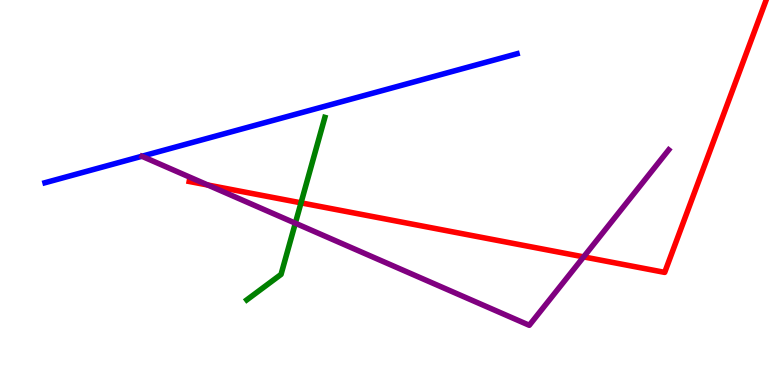[{'lines': ['blue', 'red'], 'intersections': []}, {'lines': ['green', 'red'], 'intersections': [{'x': 3.88, 'y': 4.73}]}, {'lines': ['purple', 'red'], 'intersections': [{'x': 2.68, 'y': 5.19}, {'x': 7.53, 'y': 3.33}]}, {'lines': ['blue', 'green'], 'intersections': []}, {'lines': ['blue', 'purple'], 'intersections': []}, {'lines': ['green', 'purple'], 'intersections': [{'x': 3.81, 'y': 4.2}]}]